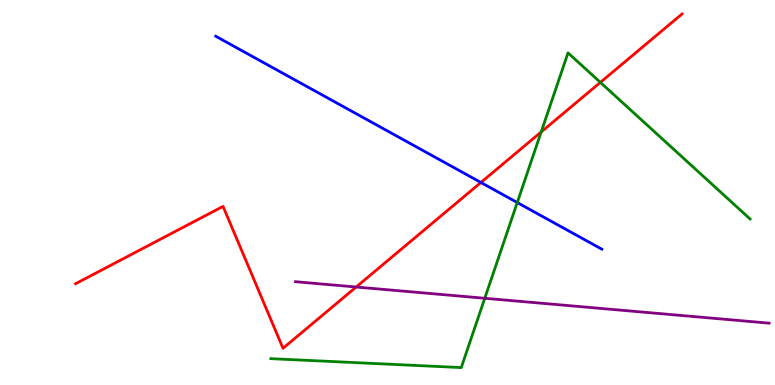[{'lines': ['blue', 'red'], 'intersections': [{'x': 6.21, 'y': 5.26}]}, {'lines': ['green', 'red'], 'intersections': [{'x': 6.98, 'y': 6.57}, {'x': 7.75, 'y': 7.86}]}, {'lines': ['purple', 'red'], 'intersections': [{'x': 4.6, 'y': 2.55}]}, {'lines': ['blue', 'green'], 'intersections': [{'x': 6.67, 'y': 4.74}]}, {'lines': ['blue', 'purple'], 'intersections': []}, {'lines': ['green', 'purple'], 'intersections': [{'x': 6.26, 'y': 2.25}]}]